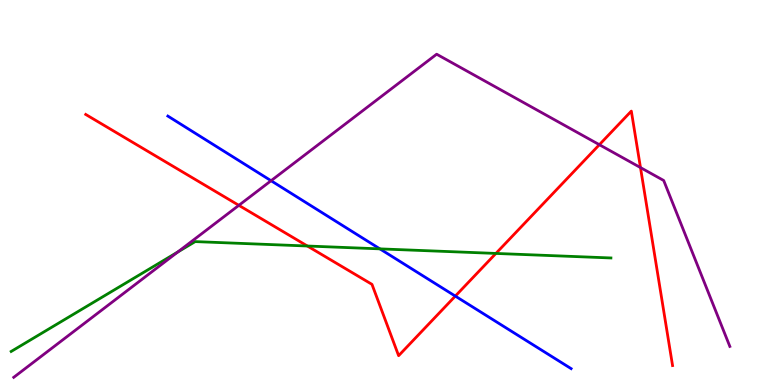[{'lines': ['blue', 'red'], 'intersections': [{'x': 5.87, 'y': 2.31}]}, {'lines': ['green', 'red'], 'intersections': [{'x': 3.97, 'y': 3.61}, {'x': 6.4, 'y': 3.42}]}, {'lines': ['purple', 'red'], 'intersections': [{'x': 3.08, 'y': 4.67}, {'x': 7.73, 'y': 6.24}, {'x': 8.26, 'y': 5.65}]}, {'lines': ['blue', 'green'], 'intersections': [{'x': 4.9, 'y': 3.54}]}, {'lines': ['blue', 'purple'], 'intersections': [{'x': 3.5, 'y': 5.31}]}, {'lines': ['green', 'purple'], 'intersections': [{'x': 2.29, 'y': 3.45}]}]